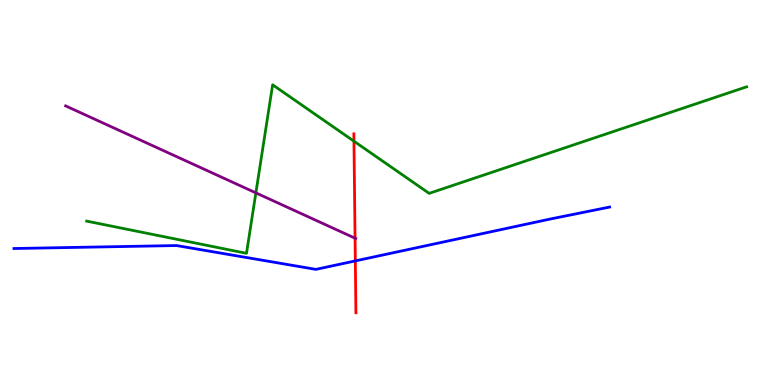[{'lines': ['blue', 'red'], 'intersections': [{'x': 4.58, 'y': 3.22}]}, {'lines': ['green', 'red'], 'intersections': [{'x': 4.57, 'y': 6.33}]}, {'lines': ['purple', 'red'], 'intersections': [{'x': 4.58, 'y': 3.81}]}, {'lines': ['blue', 'green'], 'intersections': []}, {'lines': ['blue', 'purple'], 'intersections': []}, {'lines': ['green', 'purple'], 'intersections': [{'x': 3.3, 'y': 4.99}]}]